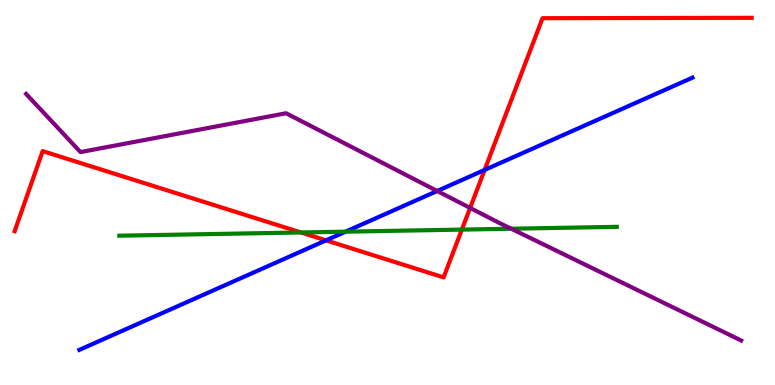[{'lines': ['blue', 'red'], 'intersections': [{'x': 4.21, 'y': 3.76}, {'x': 6.25, 'y': 5.59}]}, {'lines': ['green', 'red'], 'intersections': [{'x': 3.88, 'y': 3.96}, {'x': 5.96, 'y': 4.04}]}, {'lines': ['purple', 'red'], 'intersections': [{'x': 6.07, 'y': 4.6}]}, {'lines': ['blue', 'green'], 'intersections': [{'x': 4.46, 'y': 3.98}]}, {'lines': ['blue', 'purple'], 'intersections': [{'x': 5.64, 'y': 5.04}]}, {'lines': ['green', 'purple'], 'intersections': [{'x': 6.6, 'y': 4.06}]}]